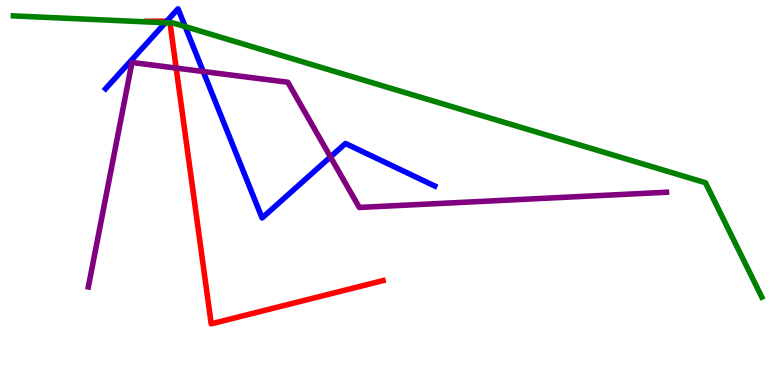[{'lines': ['blue', 'red'], 'intersections': [{'x': 2.15, 'y': 9.45}]}, {'lines': ['green', 'red'], 'intersections': [{'x': 2.19, 'y': 9.4}]}, {'lines': ['purple', 'red'], 'intersections': [{'x': 2.27, 'y': 8.23}]}, {'lines': ['blue', 'green'], 'intersections': [{'x': 2.13, 'y': 9.41}, {'x': 2.39, 'y': 9.31}]}, {'lines': ['blue', 'purple'], 'intersections': [{'x': 2.62, 'y': 8.14}, {'x': 4.26, 'y': 5.92}]}, {'lines': ['green', 'purple'], 'intersections': []}]